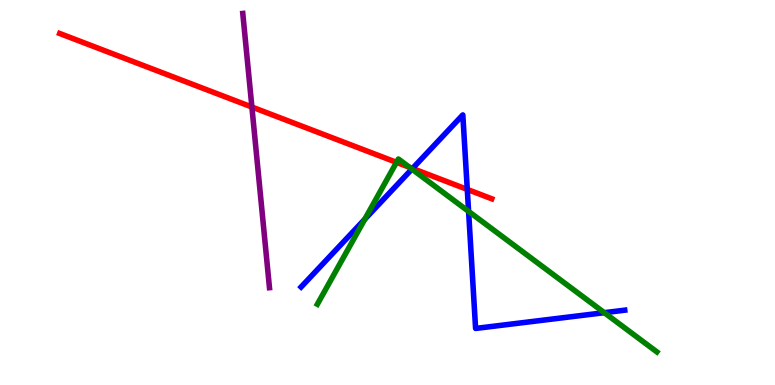[{'lines': ['blue', 'red'], 'intersections': [{'x': 5.32, 'y': 5.62}, {'x': 6.03, 'y': 5.08}]}, {'lines': ['green', 'red'], 'intersections': [{'x': 5.12, 'y': 5.78}, {'x': 5.28, 'y': 5.65}]}, {'lines': ['purple', 'red'], 'intersections': [{'x': 3.25, 'y': 7.22}]}, {'lines': ['blue', 'green'], 'intersections': [{'x': 4.71, 'y': 4.31}, {'x': 5.31, 'y': 5.61}, {'x': 6.05, 'y': 4.51}, {'x': 7.8, 'y': 1.88}]}, {'lines': ['blue', 'purple'], 'intersections': []}, {'lines': ['green', 'purple'], 'intersections': []}]